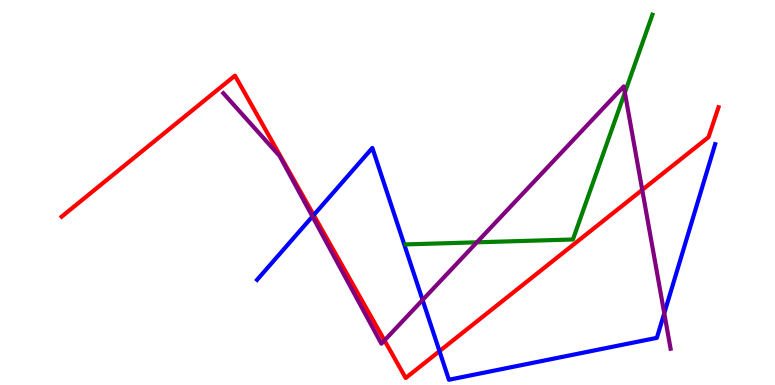[{'lines': ['blue', 'red'], 'intersections': [{'x': 4.05, 'y': 4.41}, {'x': 5.67, 'y': 0.879}]}, {'lines': ['green', 'red'], 'intersections': []}, {'lines': ['purple', 'red'], 'intersections': [{'x': 4.96, 'y': 1.16}, {'x': 8.29, 'y': 5.07}]}, {'lines': ['blue', 'green'], 'intersections': []}, {'lines': ['blue', 'purple'], 'intersections': [{'x': 4.03, 'y': 4.38}, {'x': 5.45, 'y': 2.21}, {'x': 8.57, 'y': 1.86}]}, {'lines': ['green', 'purple'], 'intersections': [{'x': 6.15, 'y': 3.71}, {'x': 8.06, 'y': 7.6}]}]